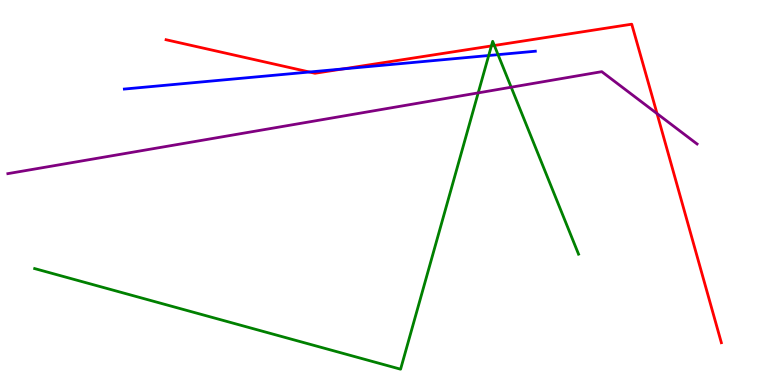[{'lines': ['blue', 'red'], 'intersections': [{'x': 3.99, 'y': 8.13}, {'x': 4.43, 'y': 8.21}]}, {'lines': ['green', 'red'], 'intersections': [{'x': 6.34, 'y': 8.81}, {'x': 6.38, 'y': 8.82}]}, {'lines': ['purple', 'red'], 'intersections': [{'x': 8.48, 'y': 7.05}]}, {'lines': ['blue', 'green'], 'intersections': [{'x': 6.31, 'y': 8.56}, {'x': 6.43, 'y': 8.58}]}, {'lines': ['blue', 'purple'], 'intersections': []}, {'lines': ['green', 'purple'], 'intersections': [{'x': 6.17, 'y': 7.59}, {'x': 6.6, 'y': 7.73}]}]